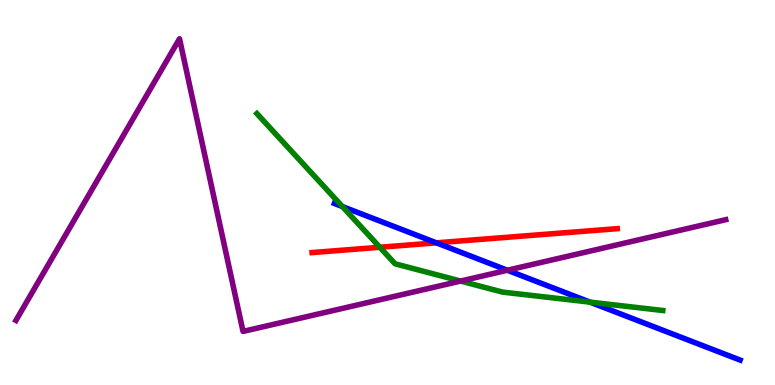[{'lines': ['blue', 'red'], 'intersections': [{'x': 5.63, 'y': 3.69}]}, {'lines': ['green', 'red'], 'intersections': [{'x': 4.9, 'y': 3.58}]}, {'lines': ['purple', 'red'], 'intersections': []}, {'lines': ['blue', 'green'], 'intersections': [{'x': 4.42, 'y': 4.63}, {'x': 7.61, 'y': 2.15}]}, {'lines': ['blue', 'purple'], 'intersections': [{'x': 6.55, 'y': 2.98}]}, {'lines': ['green', 'purple'], 'intersections': [{'x': 5.94, 'y': 2.7}]}]